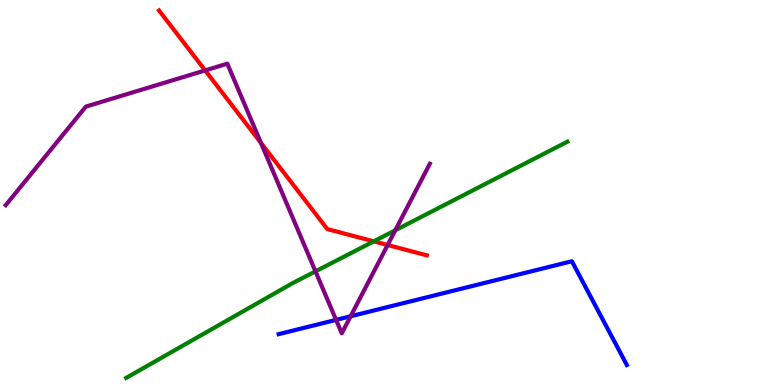[{'lines': ['blue', 'red'], 'intersections': []}, {'lines': ['green', 'red'], 'intersections': [{'x': 4.82, 'y': 3.73}]}, {'lines': ['purple', 'red'], 'intersections': [{'x': 2.65, 'y': 8.17}, {'x': 3.37, 'y': 6.29}, {'x': 5.0, 'y': 3.64}]}, {'lines': ['blue', 'green'], 'intersections': []}, {'lines': ['blue', 'purple'], 'intersections': [{'x': 4.34, 'y': 1.69}, {'x': 4.52, 'y': 1.79}]}, {'lines': ['green', 'purple'], 'intersections': [{'x': 4.07, 'y': 2.95}, {'x': 5.1, 'y': 4.02}]}]